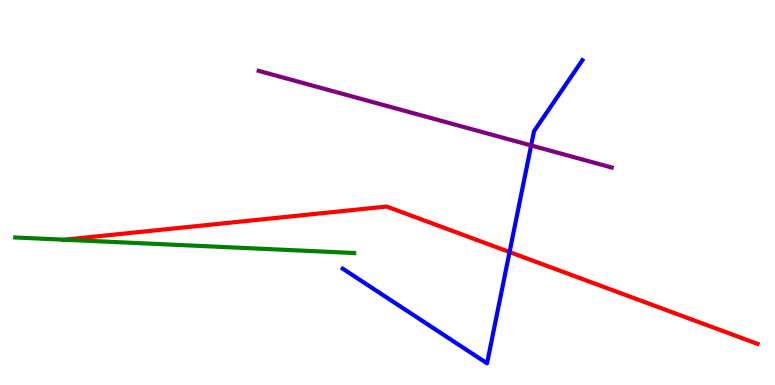[{'lines': ['blue', 'red'], 'intersections': [{'x': 6.57, 'y': 3.45}]}, {'lines': ['green', 'red'], 'intersections': [{'x': 0.832, 'y': 3.77}]}, {'lines': ['purple', 'red'], 'intersections': []}, {'lines': ['blue', 'green'], 'intersections': []}, {'lines': ['blue', 'purple'], 'intersections': [{'x': 6.85, 'y': 6.22}]}, {'lines': ['green', 'purple'], 'intersections': []}]